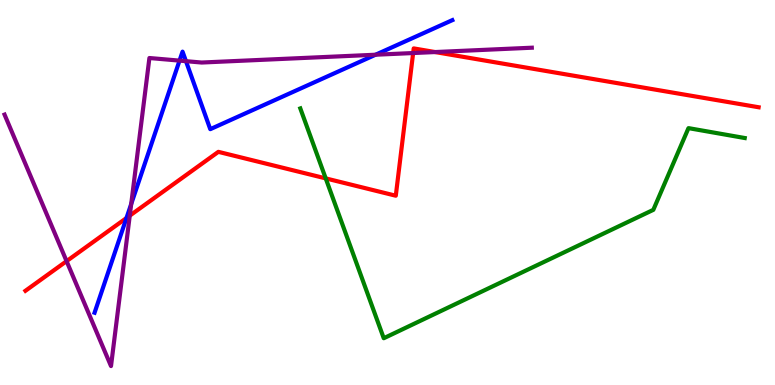[{'lines': ['blue', 'red'], 'intersections': [{'x': 1.63, 'y': 4.34}]}, {'lines': ['green', 'red'], 'intersections': [{'x': 4.2, 'y': 5.37}]}, {'lines': ['purple', 'red'], 'intersections': [{'x': 0.859, 'y': 3.22}, {'x': 1.67, 'y': 4.4}, {'x': 5.33, 'y': 8.62}, {'x': 5.61, 'y': 8.65}]}, {'lines': ['blue', 'green'], 'intersections': []}, {'lines': ['blue', 'purple'], 'intersections': [{'x': 1.69, 'y': 4.7}, {'x': 2.32, 'y': 8.43}, {'x': 2.4, 'y': 8.41}, {'x': 4.85, 'y': 8.58}]}, {'lines': ['green', 'purple'], 'intersections': []}]